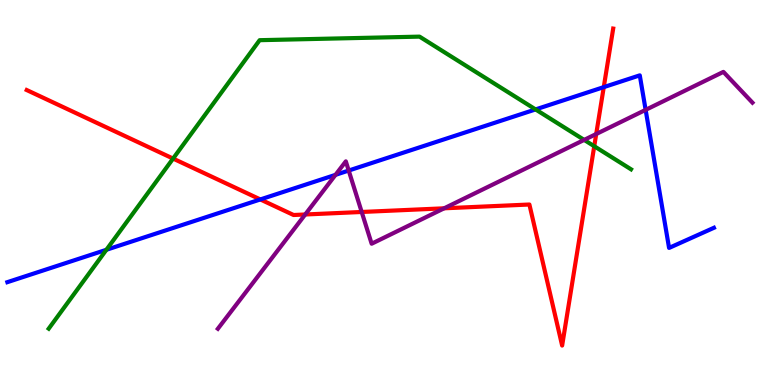[{'lines': ['blue', 'red'], 'intersections': [{'x': 3.36, 'y': 4.82}, {'x': 7.79, 'y': 7.74}]}, {'lines': ['green', 'red'], 'intersections': [{'x': 2.23, 'y': 5.88}, {'x': 7.67, 'y': 6.2}]}, {'lines': ['purple', 'red'], 'intersections': [{'x': 3.94, 'y': 4.43}, {'x': 4.67, 'y': 4.49}, {'x': 5.73, 'y': 4.59}, {'x': 7.69, 'y': 6.52}]}, {'lines': ['blue', 'green'], 'intersections': [{'x': 1.37, 'y': 3.51}, {'x': 6.91, 'y': 7.16}]}, {'lines': ['blue', 'purple'], 'intersections': [{'x': 4.33, 'y': 5.46}, {'x': 4.5, 'y': 5.57}, {'x': 8.33, 'y': 7.15}]}, {'lines': ['green', 'purple'], 'intersections': [{'x': 7.54, 'y': 6.37}]}]